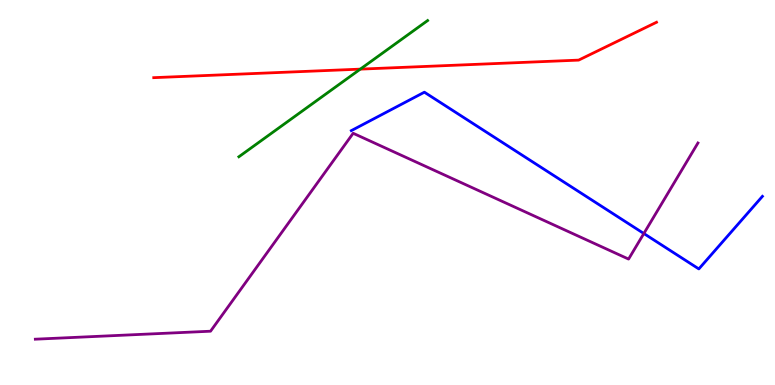[{'lines': ['blue', 'red'], 'intersections': []}, {'lines': ['green', 'red'], 'intersections': [{'x': 4.65, 'y': 8.2}]}, {'lines': ['purple', 'red'], 'intersections': []}, {'lines': ['blue', 'green'], 'intersections': []}, {'lines': ['blue', 'purple'], 'intersections': [{'x': 8.31, 'y': 3.93}]}, {'lines': ['green', 'purple'], 'intersections': []}]